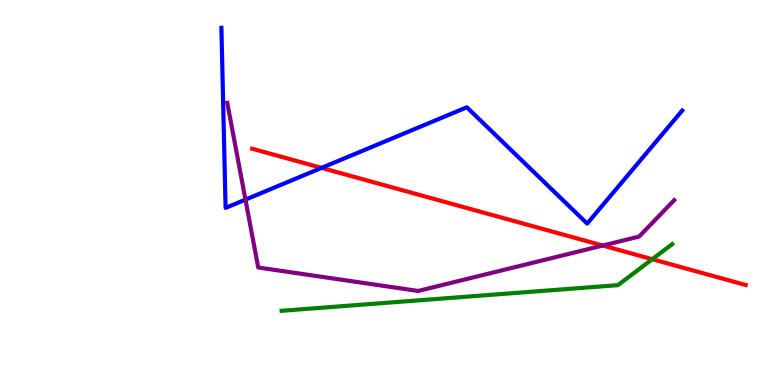[{'lines': ['blue', 'red'], 'intersections': [{'x': 4.15, 'y': 5.64}]}, {'lines': ['green', 'red'], 'intersections': [{'x': 8.42, 'y': 3.27}]}, {'lines': ['purple', 'red'], 'intersections': [{'x': 7.78, 'y': 3.62}]}, {'lines': ['blue', 'green'], 'intersections': []}, {'lines': ['blue', 'purple'], 'intersections': [{'x': 3.17, 'y': 4.82}]}, {'lines': ['green', 'purple'], 'intersections': []}]